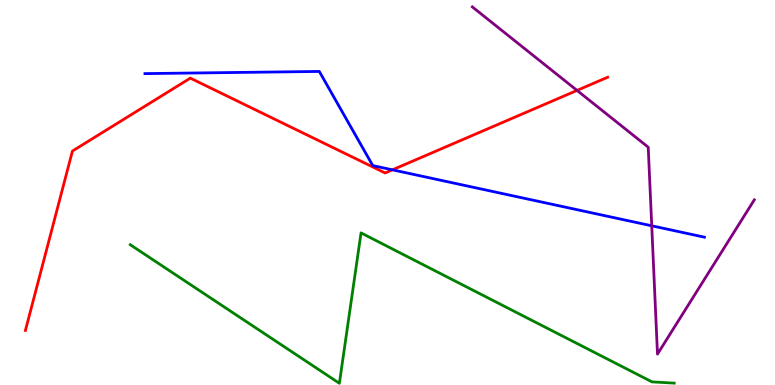[{'lines': ['blue', 'red'], 'intersections': [{'x': 5.06, 'y': 5.59}]}, {'lines': ['green', 'red'], 'intersections': []}, {'lines': ['purple', 'red'], 'intersections': [{'x': 7.45, 'y': 7.65}]}, {'lines': ['blue', 'green'], 'intersections': []}, {'lines': ['blue', 'purple'], 'intersections': [{'x': 8.41, 'y': 4.13}]}, {'lines': ['green', 'purple'], 'intersections': []}]